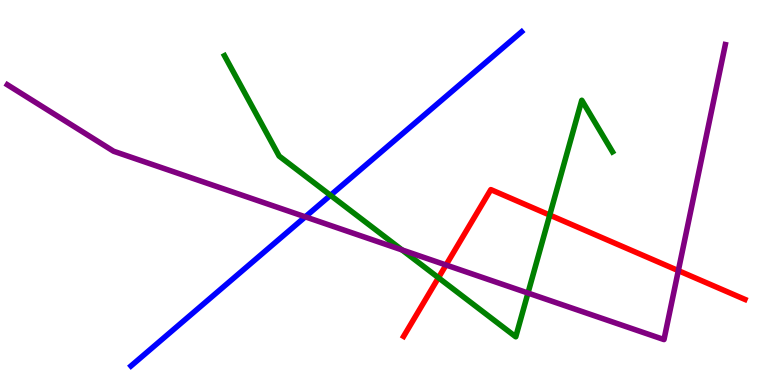[{'lines': ['blue', 'red'], 'intersections': []}, {'lines': ['green', 'red'], 'intersections': [{'x': 5.66, 'y': 2.79}, {'x': 7.09, 'y': 4.41}]}, {'lines': ['purple', 'red'], 'intersections': [{'x': 5.76, 'y': 3.12}, {'x': 8.75, 'y': 2.97}]}, {'lines': ['blue', 'green'], 'intersections': [{'x': 4.26, 'y': 4.93}]}, {'lines': ['blue', 'purple'], 'intersections': [{'x': 3.94, 'y': 4.37}]}, {'lines': ['green', 'purple'], 'intersections': [{'x': 5.19, 'y': 3.51}, {'x': 6.81, 'y': 2.39}]}]